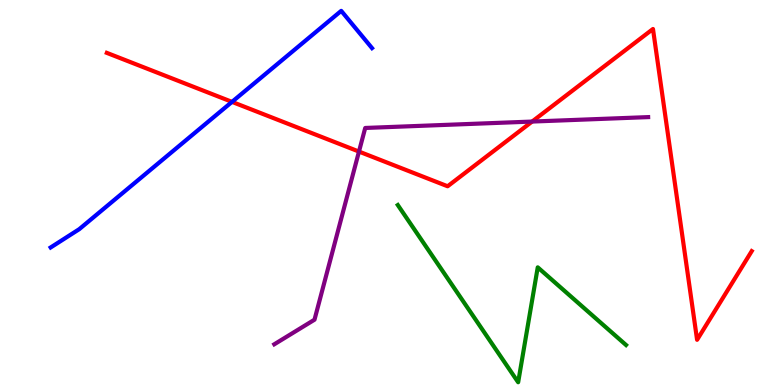[{'lines': ['blue', 'red'], 'intersections': [{'x': 2.99, 'y': 7.35}]}, {'lines': ['green', 'red'], 'intersections': []}, {'lines': ['purple', 'red'], 'intersections': [{'x': 4.63, 'y': 6.06}, {'x': 6.87, 'y': 6.84}]}, {'lines': ['blue', 'green'], 'intersections': []}, {'lines': ['blue', 'purple'], 'intersections': []}, {'lines': ['green', 'purple'], 'intersections': []}]